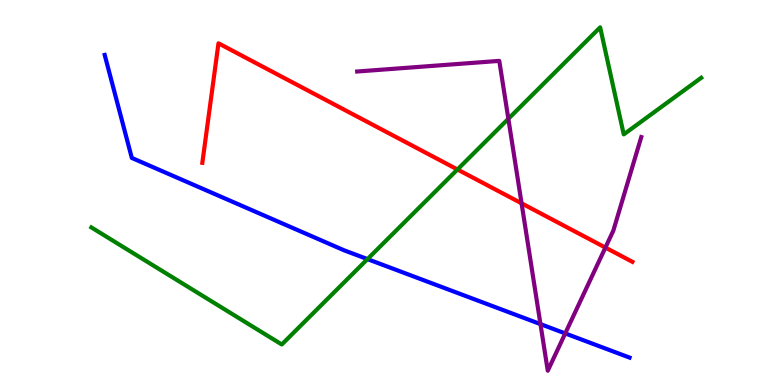[{'lines': ['blue', 'red'], 'intersections': []}, {'lines': ['green', 'red'], 'intersections': [{'x': 5.9, 'y': 5.6}]}, {'lines': ['purple', 'red'], 'intersections': [{'x': 6.73, 'y': 4.72}, {'x': 7.81, 'y': 3.57}]}, {'lines': ['blue', 'green'], 'intersections': [{'x': 4.74, 'y': 3.27}]}, {'lines': ['blue', 'purple'], 'intersections': [{'x': 6.97, 'y': 1.58}, {'x': 7.29, 'y': 1.34}]}, {'lines': ['green', 'purple'], 'intersections': [{'x': 6.56, 'y': 6.91}]}]